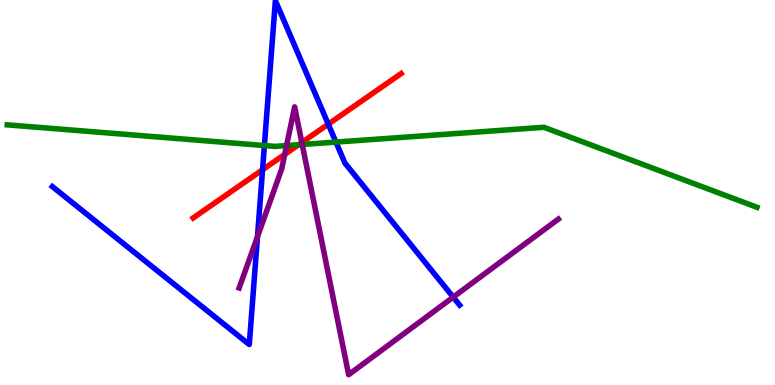[{'lines': ['blue', 'red'], 'intersections': [{'x': 3.39, 'y': 5.59}, {'x': 4.24, 'y': 6.78}]}, {'lines': ['green', 'red'], 'intersections': [{'x': 3.85, 'y': 6.24}]}, {'lines': ['purple', 'red'], 'intersections': [{'x': 3.67, 'y': 5.99}, {'x': 3.89, 'y': 6.3}]}, {'lines': ['blue', 'green'], 'intersections': [{'x': 3.41, 'y': 6.22}, {'x': 4.33, 'y': 6.31}]}, {'lines': ['blue', 'purple'], 'intersections': [{'x': 3.32, 'y': 3.85}, {'x': 5.85, 'y': 2.28}]}, {'lines': ['green', 'purple'], 'intersections': [{'x': 3.7, 'y': 6.22}, {'x': 3.9, 'y': 6.25}]}]